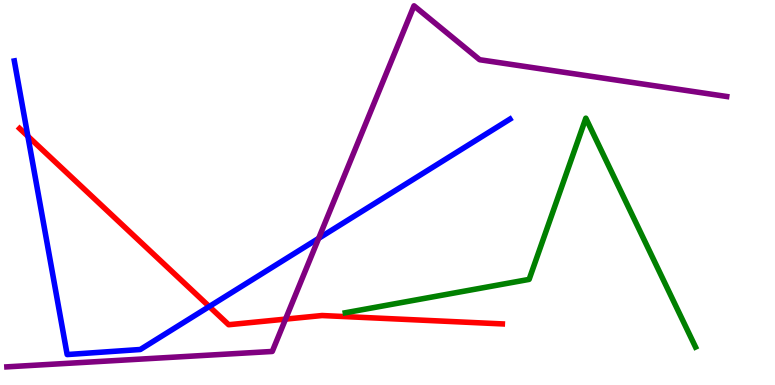[{'lines': ['blue', 'red'], 'intersections': [{'x': 0.36, 'y': 6.46}, {'x': 2.7, 'y': 2.04}]}, {'lines': ['green', 'red'], 'intersections': []}, {'lines': ['purple', 'red'], 'intersections': [{'x': 3.68, 'y': 1.71}]}, {'lines': ['blue', 'green'], 'intersections': []}, {'lines': ['blue', 'purple'], 'intersections': [{'x': 4.11, 'y': 3.81}]}, {'lines': ['green', 'purple'], 'intersections': []}]